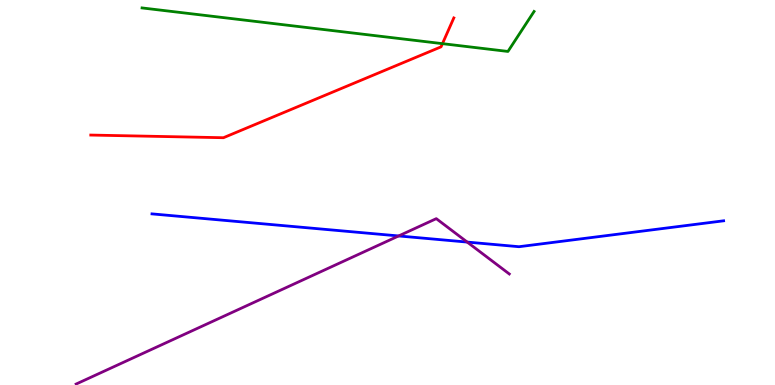[{'lines': ['blue', 'red'], 'intersections': []}, {'lines': ['green', 'red'], 'intersections': [{'x': 5.71, 'y': 8.87}]}, {'lines': ['purple', 'red'], 'intersections': []}, {'lines': ['blue', 'green'], 'intersections': []}, {'lines': ['blue', 'purple'], 'intersections': [{'x': 5.14, 'y': 3.87}, {'x': 6.03, 'y': 3.71}]}, {'lines': ['green', 'purple'], 'intersections': []}]